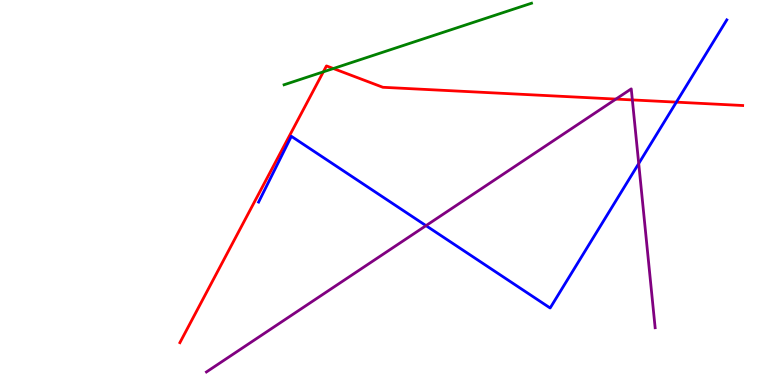[{'lines': ['blue', 'red'], 'intersections': [{'x': 8.73, 'y': 7.35}]}, {'lines': ['green', 'red'], 'intersections': [{'x': 4.17, 'y': 8.13}, {'x': 4.3, 'y': 8.22}]}, {'lines': ['purple', 'red'], 'intersections': [{'x': 7.95, 'y': 7.43}, {'x': 8.16, 'y': 7.4}]}, {'lines': ['blue', 'green'], 'intersections': []}, {'lines': ['blue', 'purple'], 'intersections': [{'x': 5.5, 'y': 4.14}, {'x': 8.24, 'y': 5.75}]}, {'lines': ['green', 'purple'], 'intersections': []}]